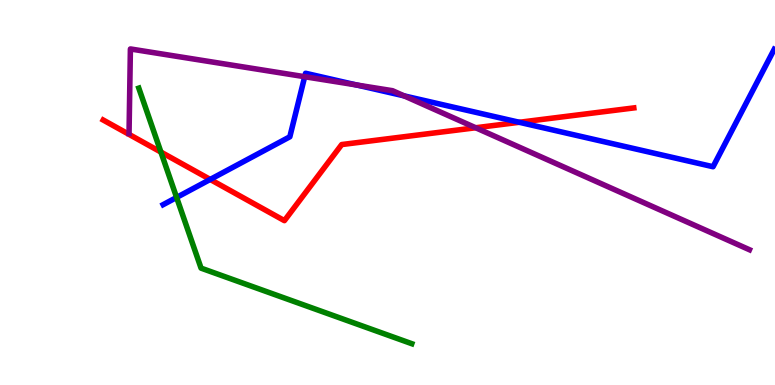[{'lines': ['blue', 'red'], 'intersections': [{'x': 2.71, 'y': 5.34}, {'x': 6.7, 'y': 6.82}]}, {'lines': ['green', 'red'], 'intersections': [{'x': 2.08, 'y': 6.05}]}, {'lines': ['purple', 'red'], 'intersections': [{'x': 6.14, 'y': 6.68}]}, {'lines': ['blue', 'green'], 'intersections': [{'x': 2.28, 'y': 4.87}]}, {'lines': ['blue', 'purple'], 'intersections': [{'x': 3.93, 'y': 8.01}, {'x': 4.6, 'y': 7.79}, {'x': 5.21, 'y': 7.51}]}, {'lines': ['green', 'purple'], 'intersections': []}]